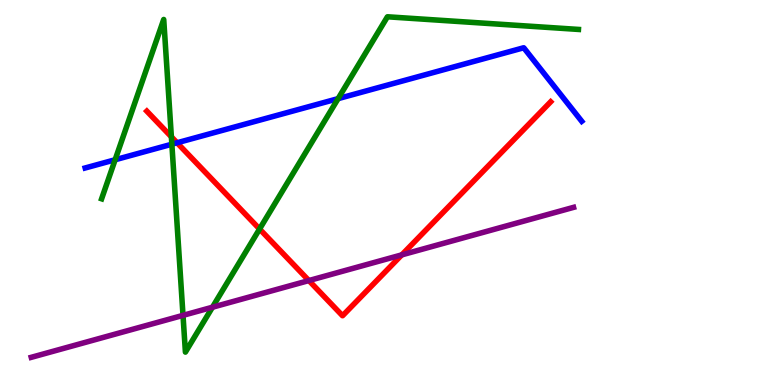[{'lines': ['blue', 'red'], 'intersections': [{'x': 2.28, 'y': 6.29}]}, {'lines': ['green', 'red'], 'intersections': [{'x': 2.21, 'y': 6.45}, {'x': 3.35, 'y': 4.05}]}, {'lines': ['purple', 'red'], 'intersections': [{'x': 3.99, 'y': 2.71}, {'x': 5.18, 'y': 3.38}]}, {'lines': ['blue', 'green'], 'intersections': [{'x': 1.49, 'y': 5.85}, {'x': 2.22, 'y': 6.25}, {'x': 4.36, 'y': 7.44}]}, {'lines': ['blue', 'purple'], 'intersections': []}, {'lines': ['green', 'purple'], 'intersections': [{'x': 2.36, 'y': 1.81}, {'x': 2.74, 'y': 2.02}]}]